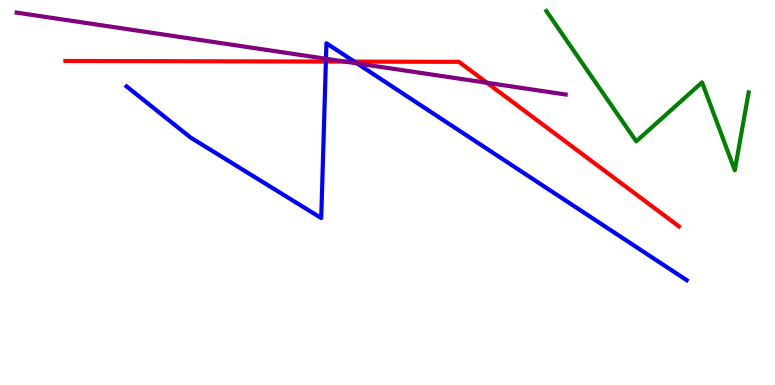[{'lines': ['blue', 'red'], 'intersections': [{'x': 4.21, 'y': 8.4}, {'x': 4.57, 'y': 8.4}]}, {'lines': ['green', 'red'], 'intersections': []}, {'lines': ['purple', 'red'], 'intersections': [{'x': 4.45, 'y': 8.4}, {'x': 6.28, 'y': 7.85}]}, {'lines': ['blue', 'green'], 'intersections': []}, {'lines': ['blue', 'purple'], 'intersections': [{'x': 4.21, 'y': 8.47}, {'x': 4.61, 'y': 8.35}]}, {'lines': ['green', 'purple'], 'intersections': []}]